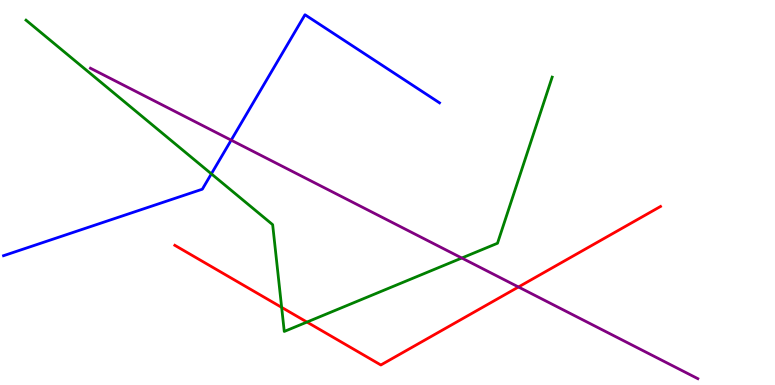[{'lines': ['blue', 'red'], 'intersections': []}, {'lines': ['green', 'red'], 'intersections': [{'x': 3.63, 'y': 2.02}, {'x': 3.96, 'y': 1.63}]}, {'lines': ['purple', 'red'], 'intersections': [{'x': 6.69, 'y': 2.55}]}, {'lines': ['blue', 'green'], 'intersections': [{'x': 2.73, 'y': 5.48}]}, {'lines': ['blue', 'purple'], 'intersections': [{'x': 2.98, 'y': 6.36}]}, {'lines': ['green', 'purple'], 'intersections': [{'x': 5.96, 'y': 3.3}]}]